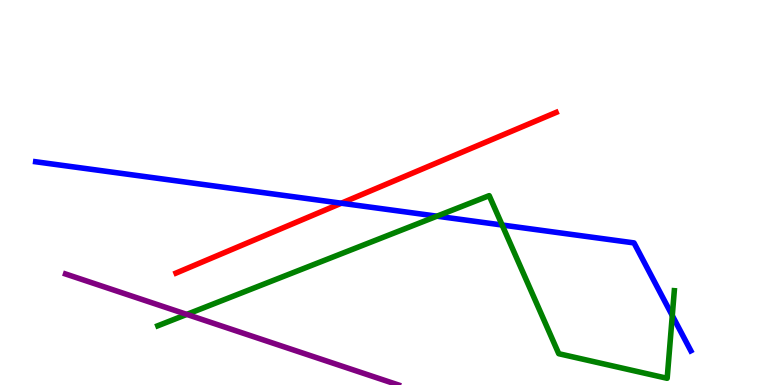[{'lines': ['blue', 'red'], 'intersections': [{'x': 4.4, 'y': 4.72}]}, {'lines': ['green', 'red'], 'intersections': []}, {'lines': ['purple', 'red'], 'intersections': []}, {'lines': ['blue', 'green'], 'intersections': [{'x': 5.64, 'y': 4.39}, {'x': 6.48, 'y': 4.16}, {'x': 8.67, 'y': 1.8}]}, {'lines': ['blue', 'purple'], 'intersections': []}, {'lines': ['green', 'purple'], 'intersections': [{'x': 2.41, 'y': 1.83}]}]